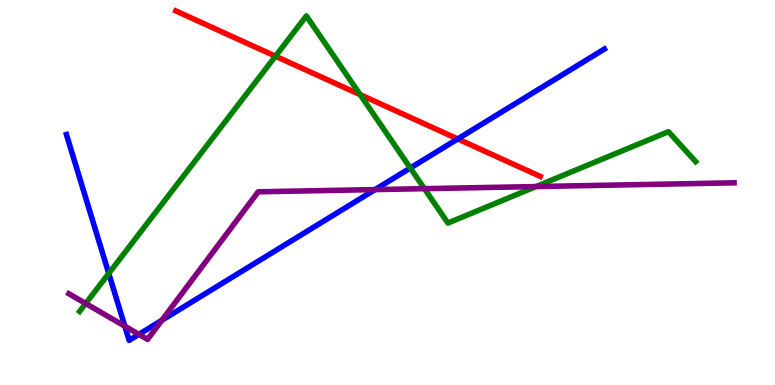[{'lines': ['blue', 'red'], 'intersections': [{'x': 5.91, 'y': 6.39}]}, {'lines': ['green', 'red'], 'intersections': [{'x': 3.55, 'y': 8.54}, {'x': 4.65, 'y': 7.54}]}, {'lines': ['purple', 'red'], 'intersections': []}, {'lines': ['blue', 'green'], 'intersections': [{'x': 1.4, 'y': 2.9}, {'x': 5.29, 'y': 5.64}]}, {'lines': ['blue', 'purple'], 'intersections': [{'x': 1.61, 'y': 1.53}, {'x': 1.79, 'y': 1.32}, {'x': 2.09, 'y': 1.68}, {'x': 4.84, 'y': 5.08}]}, {'lines': ['green', 'purple'], 'intersections': [{'x': 1.11, 'y': 2.12}, {'x': 5.48, 'y': 5.1}, {'x': 6.92, 'y': 5.15}]}]